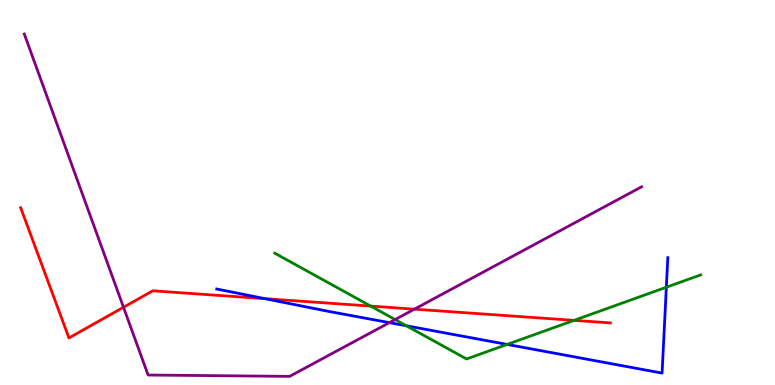[{'lines': ['blue', 'red'], 'intersections': [{'x': 3.42, 'y': 2.24}]}, {'lines': ['green', 'red'], 'intersections': [{'x': 4.78, 'y': 2.05}, {'x': 7.41, 'y': 1.68}]}, {'lines': ['purple', 'red'], 'intersections': [{'x': 1.59, 'y': 2.02}, {'x': 5.35, 'y': 1.97}]}, {'lines': ['blue', 'green'], 'intersections': [{'x': 5.24, 'y': 1.54}, {'x': 6.54, 'y': 1.05}, {'x': 8.6, 'y': 2.54}]}, {'lines': ['blue', 'purple'], 'intersections': [{'x': 5.02, 'y': 1.62}]}, {'lines': ['green', 'purple'], 'intersections': [{'x': 5.1, 'y': 1.7}]}]